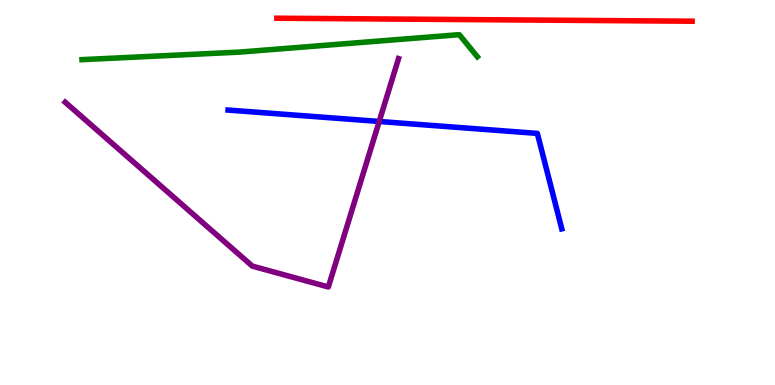[{'lines': ['blue', 'red'], 'intersections': []}, {'lines': ['green', 'red'], 'intersections': []}, {'lines': ['purple', 'red'], 'intersections': []}, {'lines': ['blue', 'green'], 'intersections': []}, {'lines': ['blue', 'purple'], 'intersections': [{'x': 4.89, 'y': 6.85}]}, {'lines': ['green', 'purple'], 'intersections': []}]